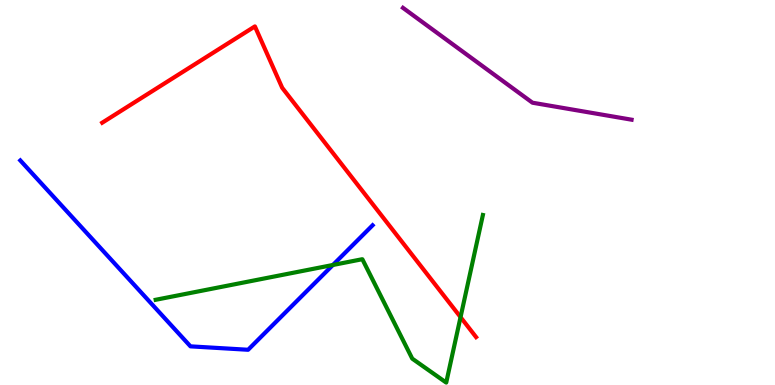[{'lines': ['blue', 'red'], 'intersections': []}, {'lines': ['green', 'red'], 'intersections': [{'x': 5.94, 'y': 1.76}]}, {'lines': ['purple', 'red'], 'intersections': []}, {'lines': ['blue', 'green'], 'intersections': [{'x': 4.3, 'y': 3.12}]}, {'lines': ['blue', 'purple'], 'intersections': []}, {'lines': ['green', 'purple'], 'intersections': []}]